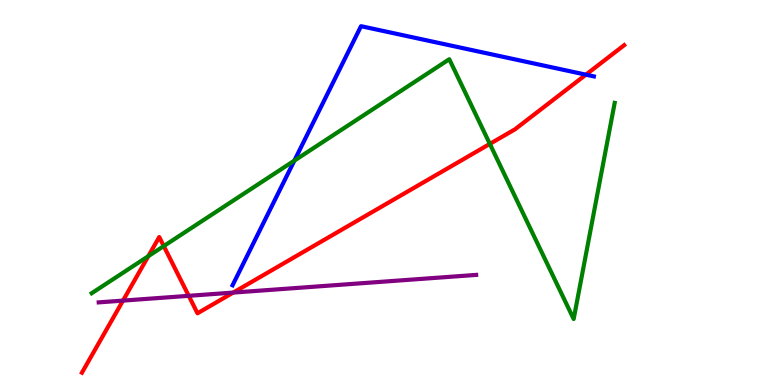[{'lines': ['blue', 'red'], 'intersections': [{'x': 7.56, 'y': 8.06}]}, {'lines': ['green', 'red'], 'intersections': [{'x': 1.91, 'y': 3.35}, {'x': 2.11, 'y': 3.61}, {'x': 6.32, 'y': 6.26}]}, {'lines': ['purple', 'red'], 'intersections': [{'x': 1.59, 'y': 2.19}, {'x': 2.44, 'y': 2.32}, {'x': 3.01, 'y': 2.4}]}, {'lines': ['blue', 'green'], 'intersections': [{'x': 3.8, 'y': 5.83}]}, {'lines': ['blue', 'purple'], 'intersections': []}, {'lines': ['green', 'purple'], 'intersections': []}]